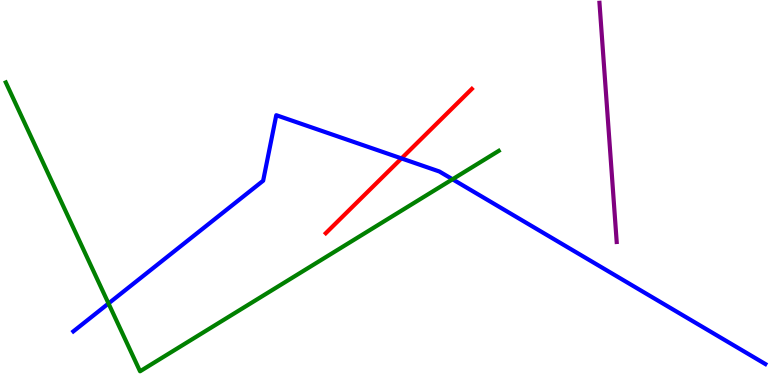[{'lines': ['blue', 'red'], 'intersections': [{'x': 5.18, 'y': 5.89}]}, {'lines': ['green', 'red'], 'intersections': []}, {'lines': ['purple', 'red'], 'intersections': []}, {'lines': ['blue', 'green'], 'intersections': [{'x': 1.4, 'y': 2.12}, {'x': 5.84, 'y': 5.34}]}, {'lines': ['blue', 'purple'], 'intersections': []}, {'lines': ['green', 'purple'], 'intersections': []}]